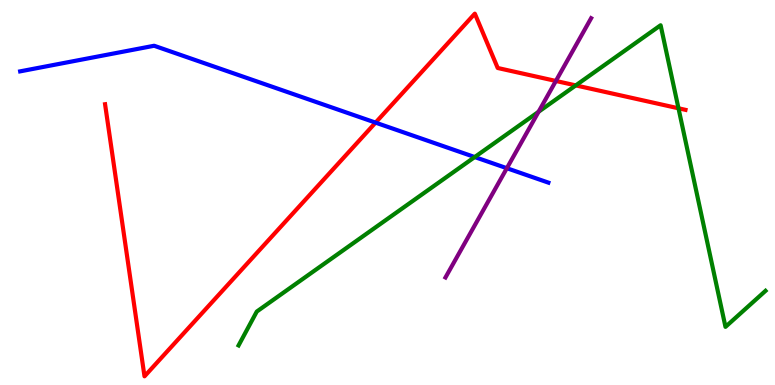[{'lines': ['blue', 'red'], 'intersections': [{'x': 4.85, 'y': 6.81}]}, {'lines': ['green', 'red'], 'intersections': [{'x': 7.43, 'y': 7.78}, {'x': 8.75, 'y': 7.19}]}, {'lines': ['purple', 'red'], 'intersections': [{'x': 7.17, 'y': 7.9}]}, {'lines': ['blue', 'green'], 'intersections': [{'x': 6.13, 'y': 5.92}]}, {'lines': ['blue', 'purple'], 'intersections': [{'x': 6.54, 'y': 5.63}]}, {'lines': ['green', 'purple'], 'intersections': [{'x': 6.95, 'y': 7.1}]}]